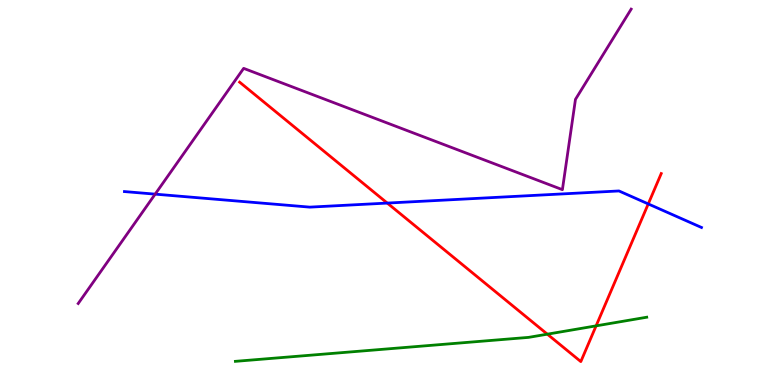[{'lines': ['blue', 'red'], 'intersections': [{'x': 5.0, 'y': 4.73}, {'x': 8.36, 'y': 4.7}]}, {'lines': ['green', 'red'], 'intersections': [{'x': 7.06, 'y': 1.32}, {'x': 7.69, 'y': 1.54}]}, {'lines': ['purple', 'red'], 'intersections': []}, {'lines': ['blue', 'green'], 'intersections': []}, {'lines': ['blue', 'purple'], 'intersections': [{'x': 2.0, 'y': 4.96}]}, {'lines': ['green', 'purple'], 'intersections': []}]